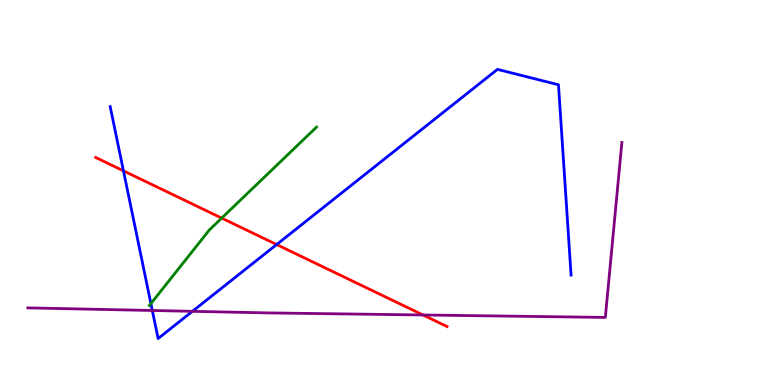[{'lines': ['blue', 'red'], 'intersections': [{'x': 1.59, 'y': 5.56}, {'x': 3.57, 'y': 3.65}]}, {'lines': ['green', 'red'], 'intersections': [{'x': 2.86, 'y': 4.33}]}, {'lines': ['purple', 'red'], 'intersections': [{'x': 5.46, 'y': 1.82}]}, {'lines': ['blue', 'green'], 'intersections': [{'x': 1.95, 'y': 2.11}]}, {'lines': ['blue', 'purple'], 'intersections': [{'x': 1.97, 'y': 1.94}, {'x': 2.48, 'y': 1.91}]}, {'lines': ['green', 'purple'], 'intersections': []}]